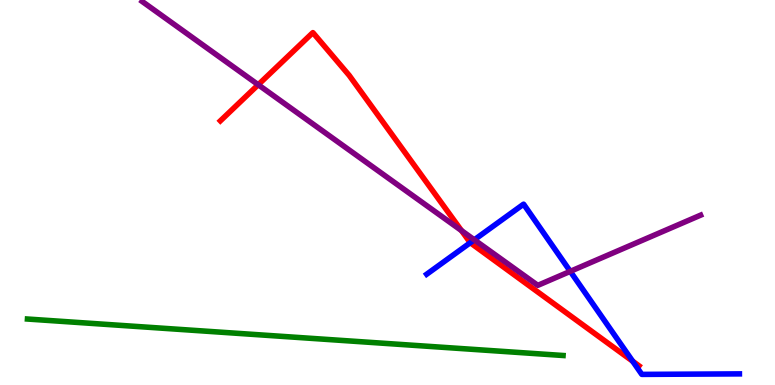[{'lines': ['blue', 'red'], 'intersections': [{'x': 6.07, 'y': 3.7}, {'x': 8.16, 'y': 0.617}]}, {'lines': ['green', 'red'], 'intersections': []}, {'lines': ['purple', 'red'], 'intersections': [{'x': 3.33, 'y': 7.8}, {'x': 5.95, 'y': 4.01}]}, {'lines': ['blue', 'green'], 'intersections': []}, {'lines': ['blue', 'purple'], 'intersections': [{'x': 6.12, 'y': 3.77}, {'x': 7.36, 'y': 2.95}]}, {'lines': ['green', 'purple'], 'intersections': []}]